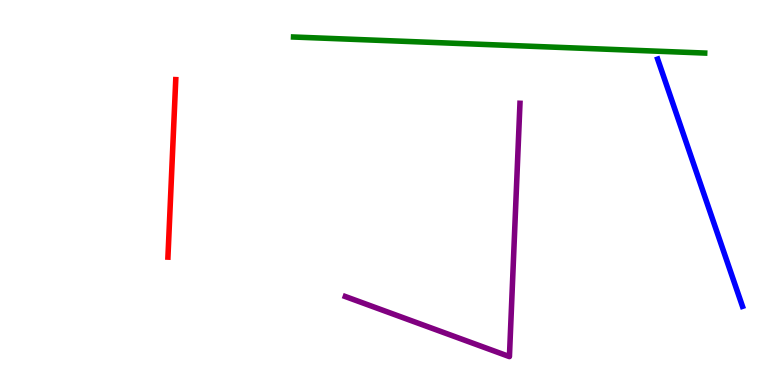[{'lines': ['blue', 'red'], 'intersections': []}, {'lines': ['green', 'red'], 'intersections': []}, {'lines': ['purple', 'red'], 'intersections': []}, {'lines': ['blue', 'green'], 'intersections': []}, {'lines': ['blue', 'purple'], 'intersections': []}, {'lines': ['green', 'purple'], 'intersections': []}]